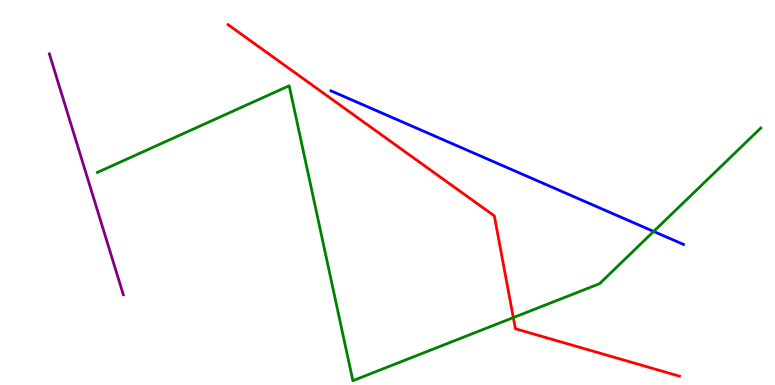[{'lines': ['blue', 'red'], 'intersections': []}, {'lines': ['green', 'red'], 'intersections': [{'x': 6.62, 'y': 1.75}]}, {'lines': ['purple', 'red'], 'intersections': []}, {'lines': ['blue', 'green'], 'intersections': [{'x': 8.43, 'y': 3.99}]}, {'lines': ['blue', 'purple'], 'intersections': []}, {'lines': ['green', 'purple'], 'intersections': []}]